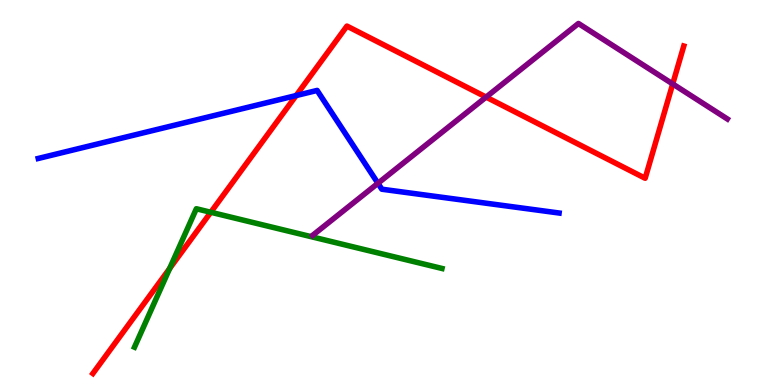[{'lines': ['blue', 'red'], 'intersections': [{'x': 3.82, 'y': 7.52}]}, {'lines': ['green', 'red'], 'intersections': [{'x': 2.19, 'y': 3.03}, {'x': 2.72, 'y': 4.49}]}, {'lines': ['purple', 'red'], 'intersections': [{'x': 6.27, 'y': 7.48}, {'x': 8.68, 'y': 7.82}]}, {'lines': ['blue', 'green'], 'intersections': []}, {'lines': ['blue', 'purple'], 'intersections': [{'x': 4.88, 'y': 5.24}]}, {'lines': ['green', 'purple'], 'intersections': []}]